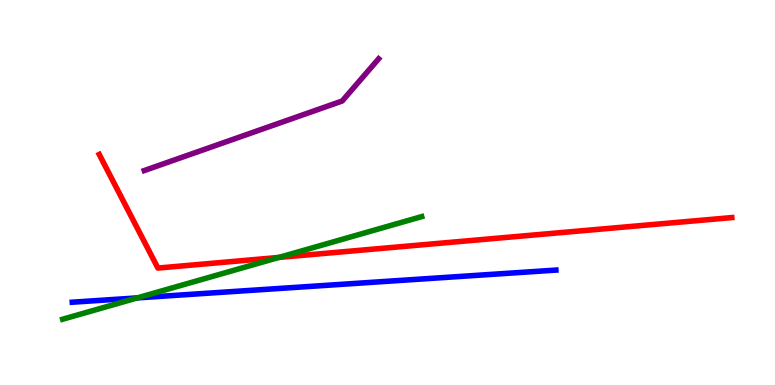[{'lines': ['blue', 'red'], 'intersections': []}, {'lines': ['green', 'red'], 'intersections': [{'x': 3.6, 'y': 3.31}]}, {'lines': ['purple', 'red'], 'intersections': []}, {'lines': ['blue', 'green'], 'intersections': [{'x': 1.77, 'y': 2.26}]}, {'lines': ['blue', 'purple'], 'intersections': []}, {'lines': ['green', 'purple'], 'intersections': []}]